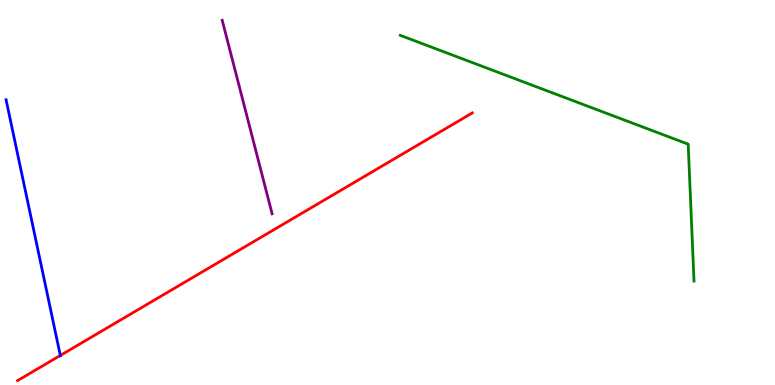[{'lines': ['blue', 'red'], 'intersections': [{'x': 0.778, 'y': 0.768}]}, {'lines': ['green', 'red'], 'intersections': []}, {'lines': ['purple', 'red'], 'intersections': []}, {'lines': ['blue', 'green'], 'intersections': []}, {'lines': ['blue', 'purple'], 'intersections': []}, {'lines': ['green', 'purple'], 'intersections': []}]